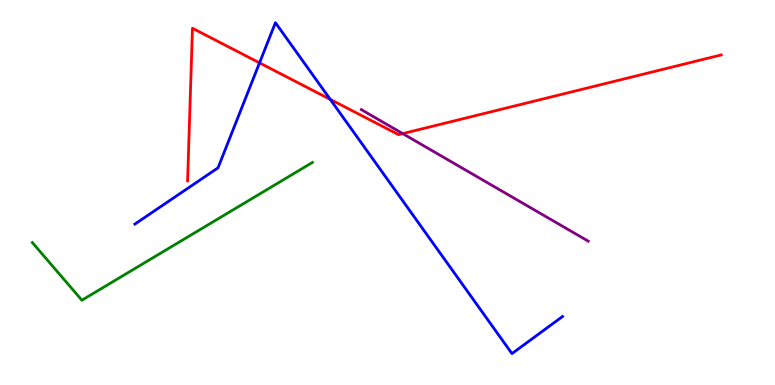[{'lines': ['blue', 'red'], 'intersections': [{'x': 3.35, 'y': 8.37}, {'x': 4.26, 'y': 7.42}]}, {'lines': ['green', 'red'], 'intersections': []}, {'lines': ['purple', 'red'], 'intersections': [{'x': 5.2, 'y': 6.53}]}, {'lines': ['blue', 'green'], 'intersections': []}, {'lines': ['blue', 'purple'], 'intersections': []}, {'lines': ['green', 'purple'], 'intersections': []}]